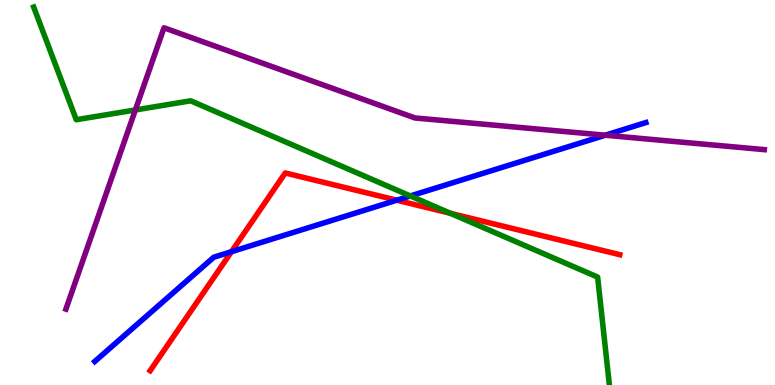[{'lines': ['blue', 'red'], 'intersections': [{'x': 2.99, 'y': 3.46}, {'x': 5.12, 'y': 4.8}]}, {'lines': ['green', 'red'], 'intersections': [{'x': 5.81, 'y': 4.46}]}, {'lines': ['purple', 'red'], 'intersections': []}, {'lines': ['blue', 'green'], 'intersections': [{'x': 5.29, 'y': 4.91}]}, {'lines': ['blue', 'purple'], 'intersections': [{'x': 7.81, 'y': 6.49}]}, {'lines': ['green', 'purple'], 'intersections': [{'x': 1.75, 'y': 7.14}]}]